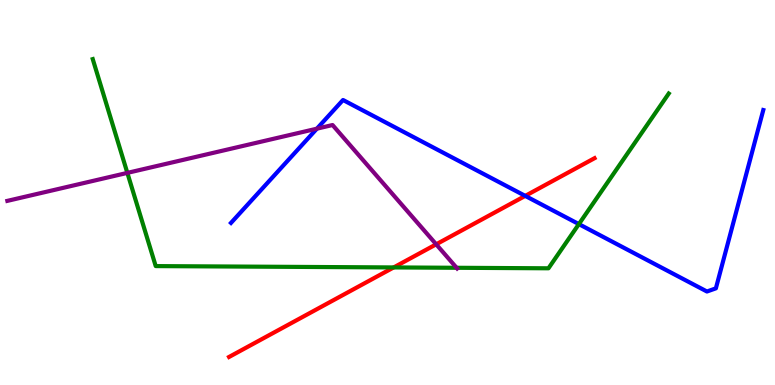[{'lines': ['blue', 'red'], 'intersections': [{'x': 6.78, 'y': 4.91}]}, {'lines': ['green', 'red'], 'intersections': [{'x': 5.08, 'y': 3.05}]}, {'lines': ['purple', 'red'], 'intersections': [{'x': 5.63, 'y': 3.65}]}, {'lines': ['blue', 'green'], 'intersections': [{'x': 7.47, 'y': 4.18}]}, {'lines': ['blue', 'purple'], 'intersections': [{'x': 4.09, 'y': 6.66}]}, {'lines': ['green', 'purple'], 'intersections': [{'x': 1.64, 'y': 5.51}, {'x': 5.89, 'y': 3.04}]}]